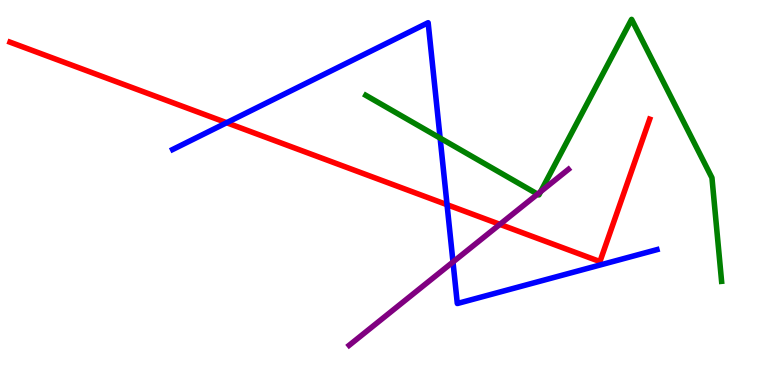[{'lines': ['blue', 'red'], 'intersections': [{'x': 2.92, 'y': 6.81}, {'x': 5.77, 'y': 4.68}]}, {'lines': ['green', 'red'], 'intersections': []}, {'lines': ['purple', 'red'], 'intersections': [{'x': 6.45, 'y': 4.17}]}, {'lines': ['blue', 'green'], 'intersections': [{'x': 5.68, 'y': 6.41}]}, {'lines': ['blue', 'purple'], 'intersections': [{'x': 5.85, 'y': 3.2}]}, {'lines': ['green', 'purple'], 'intersections': [{'x': 6.94, 'y': 4.96}, {'x': 6.98, 'y': 5.02}]}]